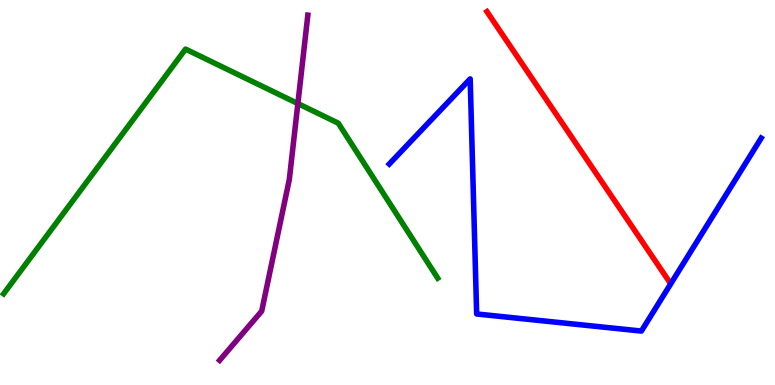[{'lines': ['blue', 'red'], 'intersections': []}, {'lines': ['green', 'red'], 'intersections': []}, {'lines': ['purple', 'red'], 'intersections': []}, {'lines': ['blue', 'green'], 'intersections': []}, {'lines': ['blue', 'purple'], 'intersections': []}, {'lines': ['green', 'purple'], 'intersections': [{'x': 3.84, 'y': 7.31}]}]